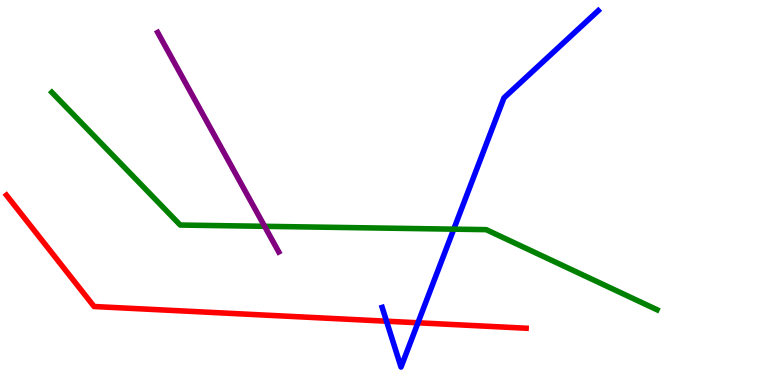[{'lines': ['blue', 'red'], 'intersections': [{'x': 4.99, 'y': 1.66}, {'x': 5.39, 'y': 1.62}]}, {'lines': ['green', 'red'], 'intersections': []}, {'lines': ['purple', 'red'], 'intersections': []}, {'lines': ['blue', 'green'], 'intersections': [{'x': 5.85, 'y': 4.05}]}, {'lines': ['blue', 'purple'], 'intersections': []}, {'lines': ['green', 'purple'], 'intersections': [{'x': 3.41, 'y': 4.12}]}]